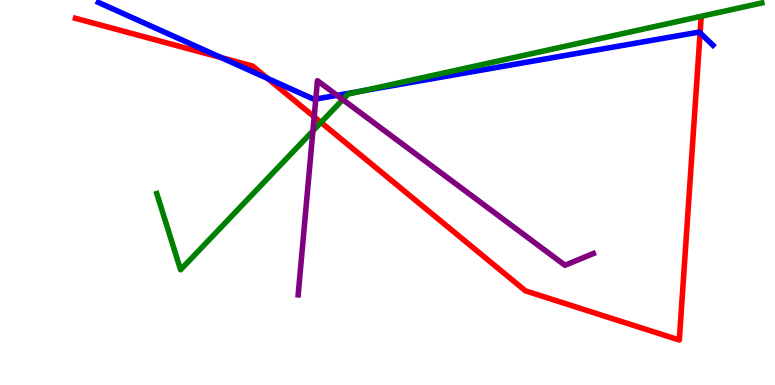[{'lines': ['blue', 'red'], 'intersections': [{'x': 2.85, 'y': 8.5}, {'x': 3.45, 'y': 7.96}, {'x': 9.03, 'y': 9.15}]}, {'lines': ['green', 'red'], 'intersections': [{'x': 4.14, 'y': 6.82}]}, {'lines': ['purple', 'red'], 'intersections': [{'x': 4.05, 'y': 6.97}]}, {'lines': ['blue', 'green'], 'intersections': [{'x': 4.68, 'y': 7.64}]}, {'lines': ['blue', 'purple'], 'intersections': [{'x': 4.07, 'y': 7.43}, {'x': 4.35, 'y': 7.52}]}, {'lines': ['green', 'purple'], 'intersections': [{'x': 4.04, 'y': 6.6}, {'x': 4.42, 'y': 7.41}]}]